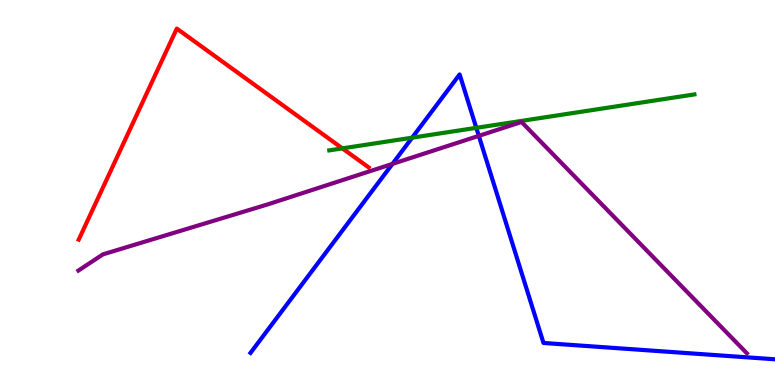[{'lines': ['blue', 'red'], 'intersections': []}, {'lines': ['green', 'red'], 'intersections': [{'x': 4.42, 'y': 6.15}]}, {'lines': ['purple', 'red'], 'intersections': []}, {'lines': ['blue', 'green'], 'intersections': [{'x': 5.32, 'y': 6.42}, {'x': 6.15, 'y': 6.68}]}, {'lines': ['blue', 'purple'], 'intersections': [{'x': 5.06, 'y': 5.74}, {'x': 6.18, 'y': 6.47}]}, {'lines': ['green', 'purple'], 'intersections': []}]